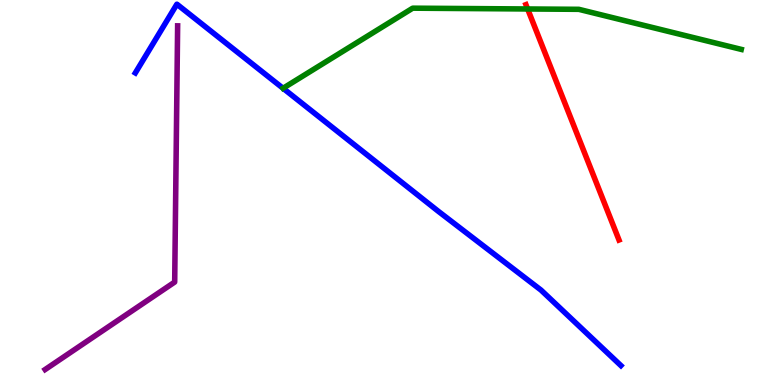[{'lines': ['blue', 'red'], 'intersections': []}, {'lines': ['green', 'red'], 'intersections': [{'x': 6.81, 'y': 9.77}]}, {'lines': ['purple', 'red'], 'intersections': []}, {'lines': ['blue', 'green'], 'intersections': []}, {'lines': ['blue', 'purple'], 'intersections': []}, {'lines': ['green', 'purple'], 'intersections': []}]